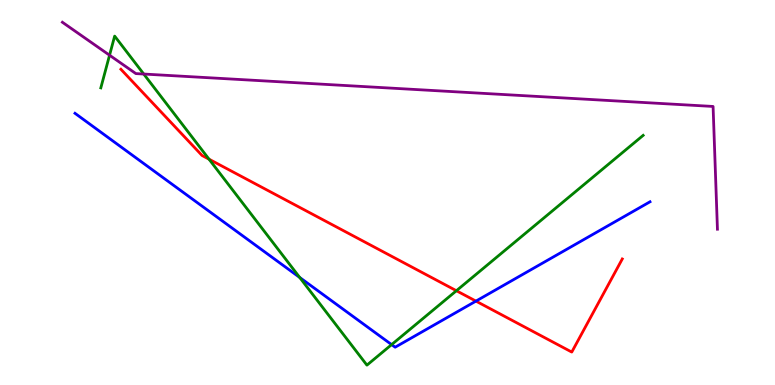[{'lines': ['blue', 'red'], 'intersections': [{'x': 6.14, 'y': 2.18}]}, {'lines': ['green', 'red'], 'intersections': [{'x': 2.7, 'y': 5.87}, {'x': 5.89, 'y': 2.45}]}, {'lines': ['purple', 'red'], 'intersections': []}, {'lines': ['blue', 'green'], 'intersections': [{'x': 3.87, 'y': 2.79}, {'x': 5.05, 'y': 1.05}]}, {'lines': ['blue', 'purple'], 'intersections': []}, {'lines': ['green', 'purple'], 'intersections': [{'x': 1.41, 'y': 8.57}, {'x': 1.85, 'y': 8.08}]}]